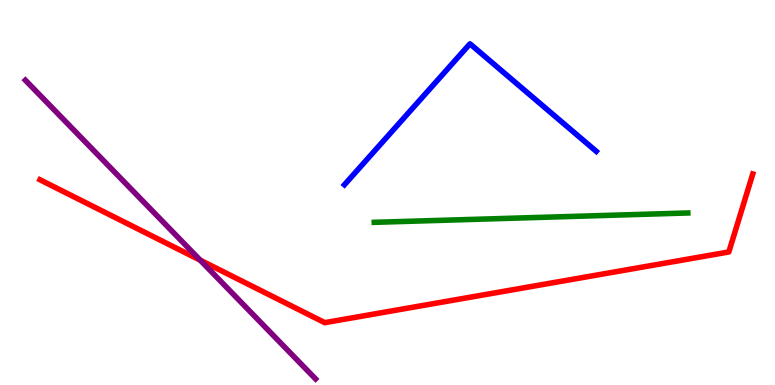[{'lines': ['blue', 'red'], 'intersections': []}, {'lines': ['green', 'red'], 'intersections': []}, {'lines': ['purple', 'red'], 'intersections': [{'x': 2.58, 'y': 3.24}]}, {'lines': ['blue', 'green'], 'intersections': []}, {'lines': ['blue', 'purple'], 'intersections': []}, {'lines': ['green', 'purple'], 'intersections': []}]